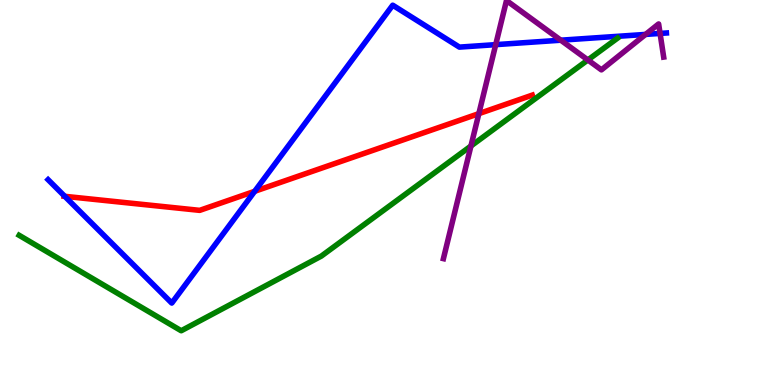[{'lines': ['blue', 'red'], 'intersections': [{'x': 0.836, 'y': 4.9}, {'x': 3.29, 'y': 5.03}]}, {'lines': ['green', 'red'], 'intersections': []}, {'lines': ['purple', 'red'], 'intersections': [{'x': 6.18, 'y': 7.05}]}, {'lines': ['blue', 'green'], 'intersections': []}, {'lines': ['blue', 'purple'], 'intersections': [{'x': 6.4, 'y': 8.84}, {'x': 7.24, 'y': 8.96}, {'x': 8.33, 'y': 9.11}, {'x': 8.52, 'y': 9.13}]}, {'lines': ['green', 'purple'], 'intersections': [{'x': 6.08, 'y': 6.21}, {'x': 7.59, 'y': 8.44}]}]